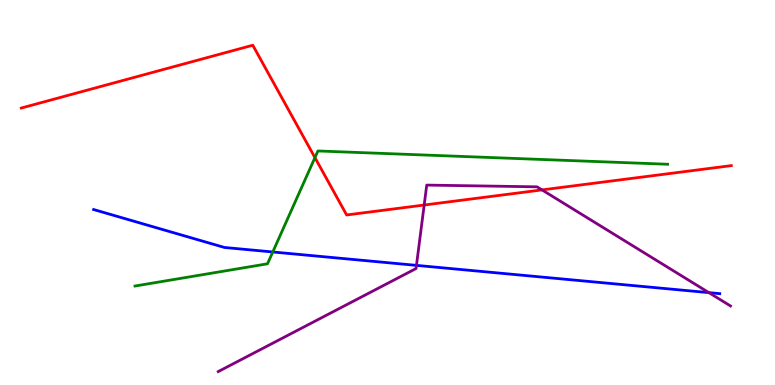[{'lines': ['blue', 'red'], 'intersections': []}, {'lines': ['green', 'red'], 'intersections': [{'x': 4.06, 'y': 5.91}]}, {'lines': ['purple', 'red'], 'intersections': [{'x': 5.47, 'y': 4.67}, {'x': 6.99, 'y': 5.07}]}, {'lines': ['blue', 'green'], 'intersections': [{'x': 3.52, 'y': 3.46}]}, {'lines': ['blue', 'purple'], 'intersections': [{'x': 5.37, 'y': 3.11}, {'x': 9.15, 'y': 2.4}]}, {'lines': ['green', 'purple'], 'intersections': []}]